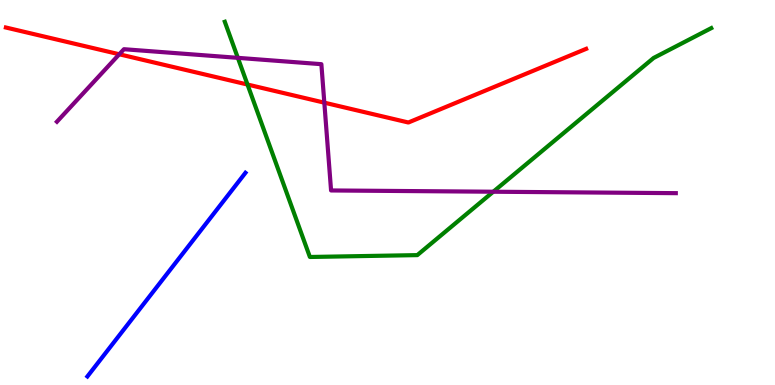[{'lines': ['blue', 'red'], 'intersections': []}, {'lines': ['green', 'red'], 'intersections': [{'x': 3.19, 'y': 7.8}]}, {'lines': ['purple', 'red'], 'intersections': [{'x': 1.54, 'y': 8.59}, {'x': 4.18, 'y': 7.33}]}, {'lines': ['blue', 'green'], 'intersections': []}, {'lines': ['blue', 'purple'], 'intersections': []}, {'lines': ['green', 'purple'], 'intersections': [{'x': 3.07, 'y': 8.5}, {'x': 6.36, 'y': 5.02}]}]